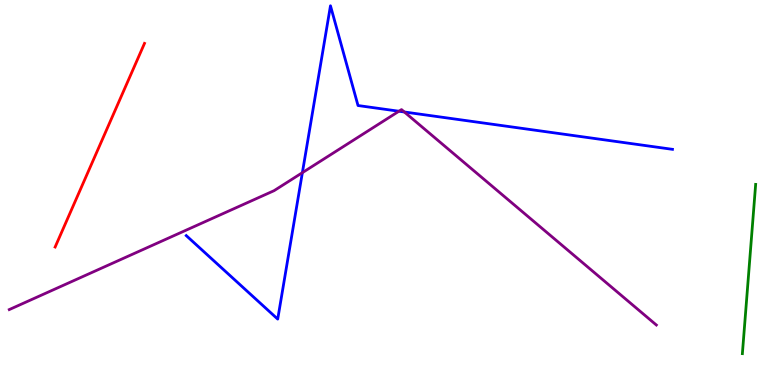[{'lines': ['blue', 'red'], 'intersections': []}, {'lines': ['green', 'red'], 'intersections': []}, {'lines': ['purple', 'red'], 'intersections': []}, {'lines': ['blue', 'green'], 'intersections': []}, {'lines': ['blue', 'purple'], 'intersections': [{'x': 3.9, 'y': 5.52}, {'x': 5.15, 'y': 7.11}, {'x': 5.22, 'y': 7.09}]}, {'lines': ['green', 'purple'], 'intersections': []}]